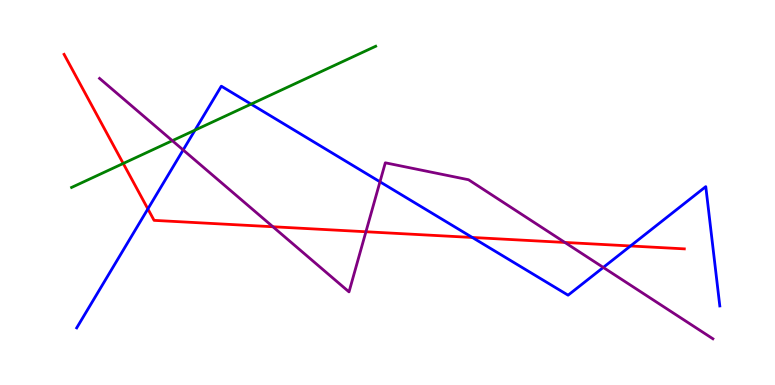[{'lines': ['blue', 'red'], 'intersections': [{'x': 1.91, 'y': 4.57}, {'x': 6.09, 'y': 3.83}, {'x': 8.14, 'y': 3.61}]}, {'lines': ['green', 'red'], 'intersections': [{'x': 1.59, 'y': 5.75}]}, {'lines': ['purple', 'red'], 'intersections': [{'x': 3.52, 'y': 4.11}, {'x': 4.72, 'y': 3.98}, {'x': 7.29, 'y': 3.7}]}, {'lines': ['blue', 'green'], 'intersections': [{'x': 2.52, 'y': 6.62}, {'x': 3.24, 'y': 7.3}]}, {'lines': ['blue', 'purple'], 'intersections': [{'x': 2.36, 'y': 6.11}, {'x': 4.9, 'y': 5.28}, {'x': 7.78, 'y': 3.05}]}, {'lines': ['green', 'purple'], 'intersections': [{'x': 2.22, 'y': 6.35}]}]